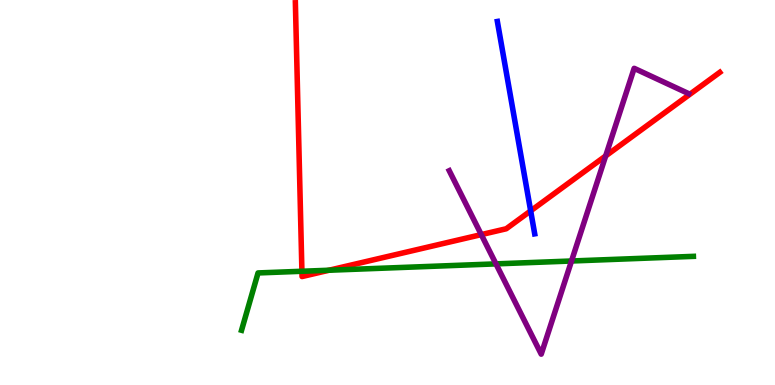[{'lines': ['blue', 'red'], 'intersections': [{'x': 6.85, 'y': 4.52}]}, {'lines': ['green', 'red'], 'intersections': [{'x': 3.9, 'y': 2.95}, {'x': 4.24, 'y': 2.98}]}, {'lines': ['purple', 'red'], 'intersections': [{'x': 6.21, 'y': 3.91}, {'x': 7.82, 'y': 5.95}]}, {'lines': ['blue', 'green'], 'intersections': []}, {'lines': ['blue', 'purple'], 'intersections': []}, {'lines': ['green', 'purple'], 'intersections': [{'x': 6.4, 'y': 3.15}, {'x': 7.37, 'y': 3.22}]}]